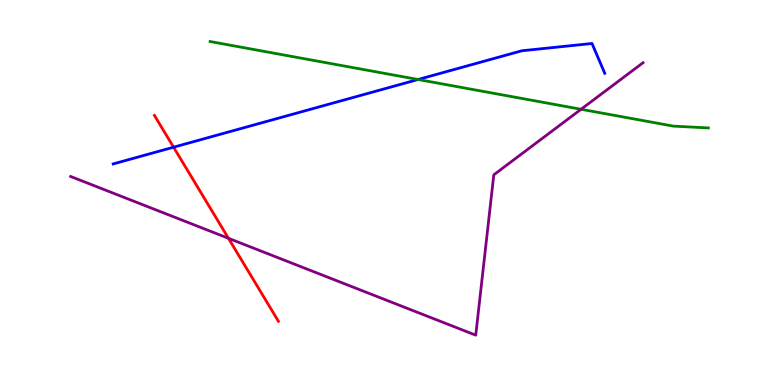[{'lines': ['blue', 'red'], 'intersections': [{'x': 2.24, 'y': 6.18}]}, {'lines': ['green', 'red'], 'intersections': []}, {'lines': ['purple', 'red'], 'intersections': [{'x': 2.95, 'y': 3.81}]}, {'lines': ['blue', 'green'], 'intersections': [{'x': 5.39, 'y': 7.94}]}, {'lines': ['blue', 'purple'], 'intersections': []}, {'lines': ['green', 'purple'], 'intersections': [{'x': 7.5, 'y': 7.16}]}]